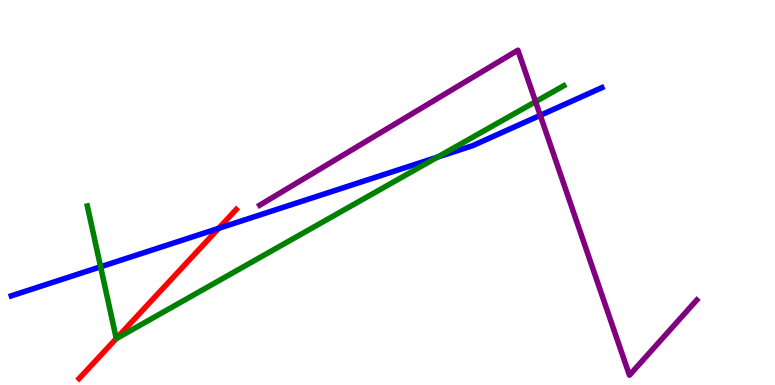[{'lines': ['blue', 'red'], 'intersections': [{'x': 2.82, 'y': 4.07}]}, {'lines': ['green', 'red'], 'intersections': [{'x': 1.5, 'y': 1.21}]}, {'lines': ['purple', 'red'], 'intersections': []}, {'lines': ['blue', 'green'], 'intersections': [{'x': 1.3, 'y': 3.07}, {'x': 5.65, 'y': 5.92}]}, {'lines': ['blue', 'purple'], 'intersections': [{'x': 6.97, 'y': 7.0}]}, {'lines': ['green', 'purple'], 'intersections': [{'x': 6.91, 'y': 7.36}]}]